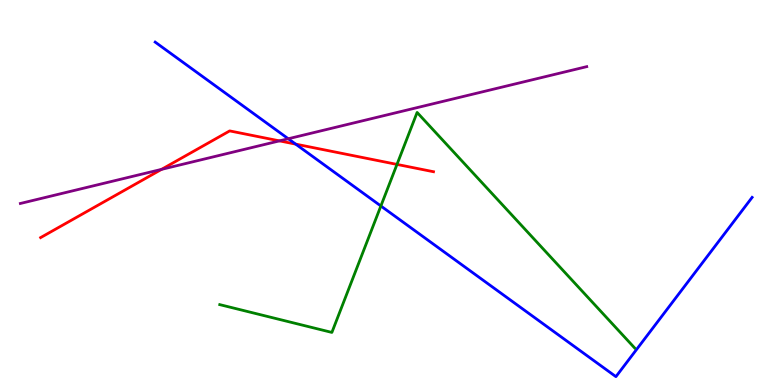[{'lines': ['blue', 'red'], 'intersections': [{'x': 3.82, 'y': 6.26}]}, {'lines': ['green', 'red'], 'intersections': [{'x': 5.12, 'y': 5.73}]}, {'lines': ['purple', 'red'], 'intersections': [{'x': 2.08, 'y': 5.6}, {'x': 3.61, 'y': 6.34}]}, {'lines': ['blue', 'green'], 'intersections': [{'x': 4.91, 'y': 4.65}]}, {'lines': ['blue', 'purple'], 'intersections': [{'x': 3.72, 'y': 6.4}]}, {'lines': ['green', 'purple'], 'intersections': []}]